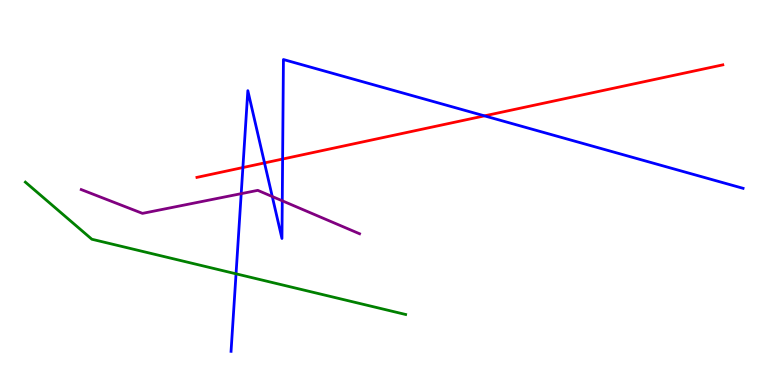[{'lines': ['blue', 'red'], 'intersections': [{'x': 3.13, 'y': 5.65}, {'x': 3.41, 'y': 5.77}, {'x': 3.65, 'y': 5.87}, {'x': 6.25, 'y': 6.99}]}, {'lines': ['green', 'red'], 'intersections': []}, {'lines': ['purple', 'red'], 'intersections': []}, {'lines': ['blue', 'green'], 'intersections': [{'x': 3.05, 'y': 2.89}]}, {'lines': ['blue', 'purple'], 'intersections': [{'x': 3.11, 'y': 4.97}, {'x': 3.51, 'y': 4.9}, {'x': 3.64, 'y': 4.78}]}, {'lines': ['green', 'purple'], 'intersections': []}]